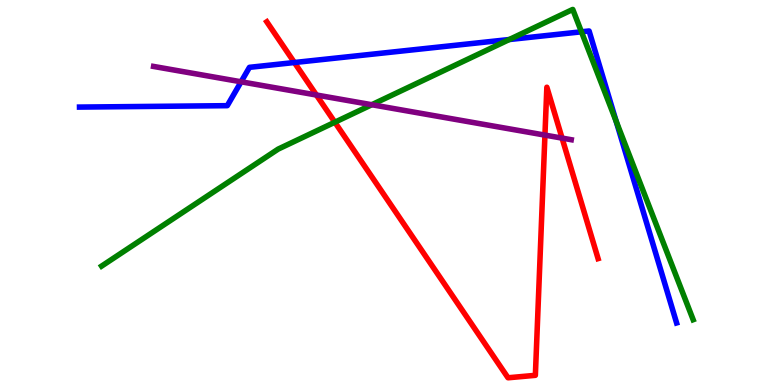[{'lines': ['blue', 'red'], 'intersections': [{'x': 3.8, 'y': 8.38}]}, {'lines': ['green', 'red'], 'intersections': [{'x': 4.32, 'y': 6.83}]}, {'lines': ['purple', 'red'], 'intersections': [{'x': 4.08, 'y': 7.53}, {'x': 7.03, 'y': 6.49}, {'x': 7.25, 'y': 6.41}]}, {'lines': ['blue', 'green'], 'intersections': [{'x': 6.57, 'y': 8.97}, {'x': 7.5, 'y': 9.17}, {'x': 7.95, 'y': 6.85}]}, {'lines': ['blue', 'purple'], 'intersections': [{'x': 3.11, 'y': 7.88}]}, {'lines': ['green', 'purple'], 'intersections': [{'x': 4.8, 'y': 7.28}]}]